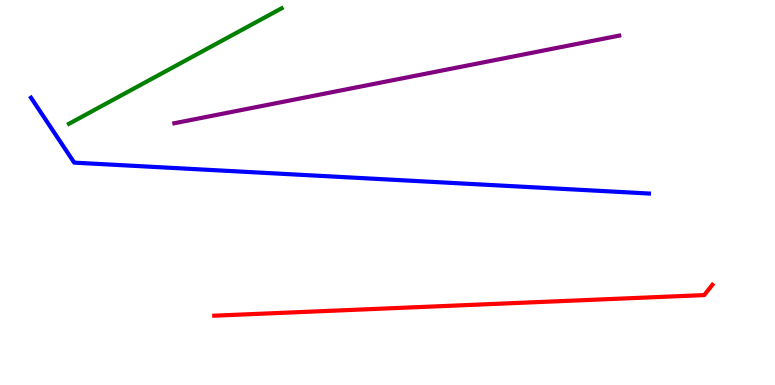[{'lines': ['blue', 'red'], 'intersections': []}, {'lines': ['green', 'red'], 'intersections': []}, {'lines': ['purple', 'red'], 'intersections': []}, {'lines': ['blue', 'green'], 'intersections': []}, {'lines': ['blue', 'purple'], 'intersections': []}, {'lines': ['green', 'purple'], 'intersections': []}]